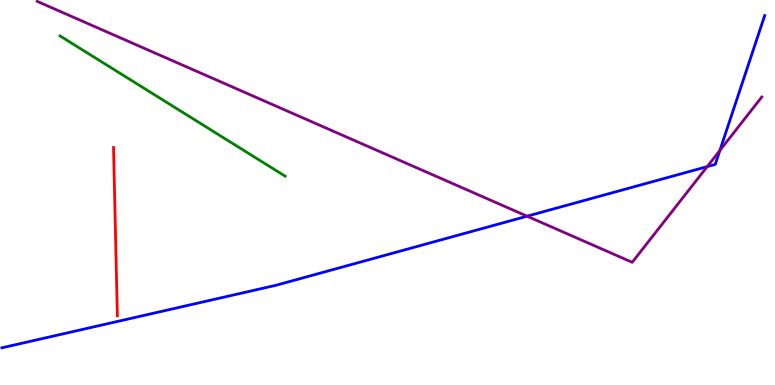[{'lines': ['blue', 'red'], 'intersections': []}, {'lines': ['green', 'red'], 'intersections': []}, {'lines': ['purple', 'red'], 'intersections': []}, {'lines': ['blue', 'green'], 'intersections': []}, {'lines': ['blue', 'purple'], 'intersections': [{'x': 6.8, 'y': 4.38}, {'x': 9.13, 'y': 5.67}, {'x': 9.29, 'y': 6.09}]}, {'lines': ['green', 'purple'], 'intersections': []}]